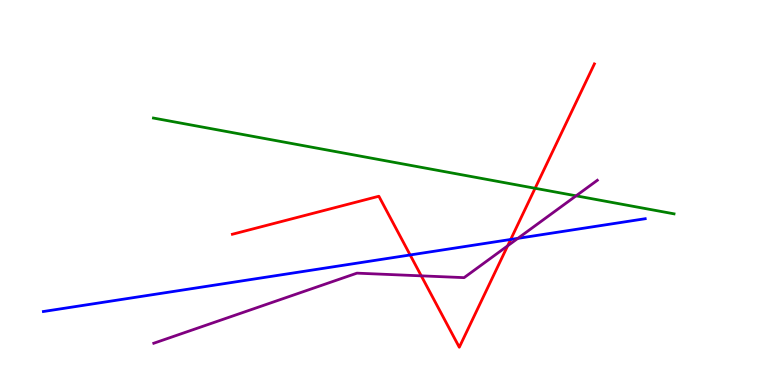[{'lines': ['blue', 'red'], 'intersections': [{'x': 5.29, 'y': 3.38}, {'x': 6.59, 'y': 3.78}]}, {'lines': ['green', 'red'], 'intersections': [{'x': 6.9, 'y': 5.11}]}, {'lines': ['purple', 'red'], 'intersections': [{'x': 5.44, 'y': 2.84}, {'x': 6.55, 'y': 3.62}]}, {'lines': ['blue', 'green'], 'intersections': []}, {'lines': ['blue', 'purple'], 'intersections': [{'x': 6.68, 'y': 3.81}]}, {'lines': ['green', 'purple'], 'intersections': [{'x': 7.43, 'y': 4.91}]}]